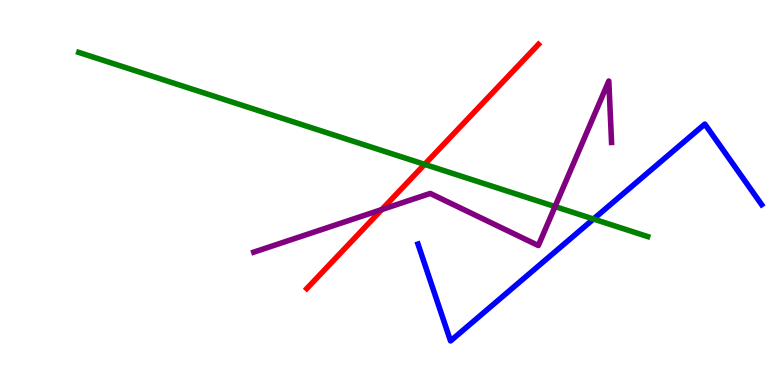[{'lines': ['blue', 'red'], 'intersections': []}, {'lines': ['green', 'red'], 'intersections': [{'x': 5.48, 'y': 5.73}]}, {'lines': ['purple', 'red'], 'intersections': [{'x': 4.93, 'y': 4.56}]}, {'lines': ['blue', 'green'], 'intersections': [{'x': 7.66, 'y': 4.31}]}, {'lines': ['blue', 'purple'], 'intersections': []}, {'lines': ['green', 'purple'], 'intersections': [{'x': 7.16, 'y': 4.63}]}]